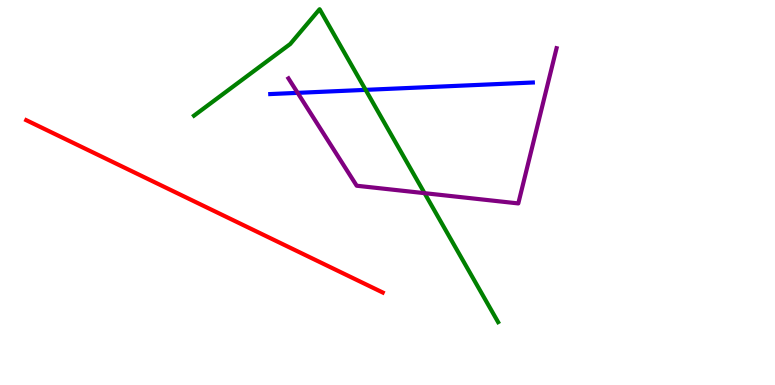[{'lines': ['blue', 'red'], 'intersections': []}, {'lines': ['green', 'red'], 'intersections': []}, {'lines': ['purple', 'red'], 'intersections': []}, {'lines': ['blue', 'green'], 'intersections': [{'x': 4.72, 'y': 7.67}]}, {'lines': ['blue', 'purple'], 'intersections': [{'x': 3.84, 'y': 7.59}]}, {'lines': ['green', 'purple'], 'intersections': [{'x': 5.48, 'y': 4.98}]}]